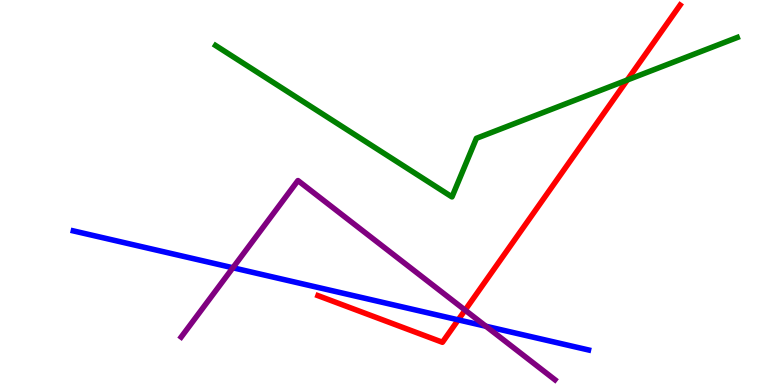[{'lines': ['blue', 'red'], 'intersections': [{'x': 5.91, 'y': 1.69}]}, {'lines': ['green', 'red'], 'intersections': [{'x': 8.09, 'y': 7.92}]}, {'lines': ['purple', 'red'], 'intersections': [{'x': 6.0, 'y': 1.95}]}, {'lines': ['blue', 'green'], 'intersections': []}, {'lines': ['blue', 'purple'], 'intersections': [{'x': 3.0, 'y': 3.04}, {'x': 6.27, 'y': 1.53}]}, {'lines': ['green', 'purple'], 'intersections': []}]